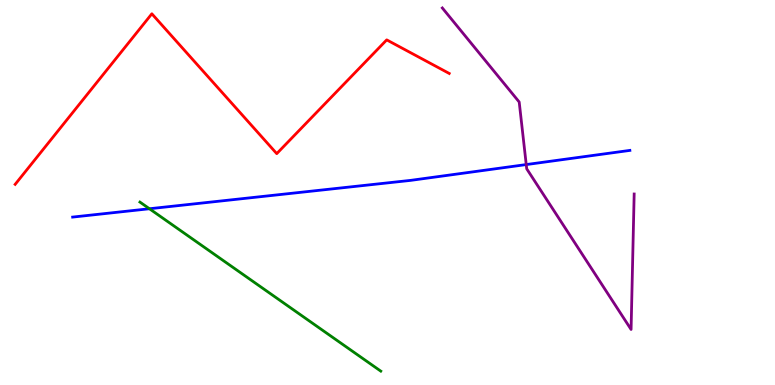[{'lines': ['blue', 'red'], 'intersections': []}, {'lines': ['green', 'red'], 'intersections': []}, {'lines': ['purple', 'red'], 'intersections': []}, {'lines': ['blue', 'green'], 'intersections': [{'x': 1.93, 'y': 4.58}]}, {'lines': ['blue', 'purple'], 'intersections': [{'x': 6.79, 'y': 5.73}]}, {'lines': ['green', 'purple'], 'intersections': []}]